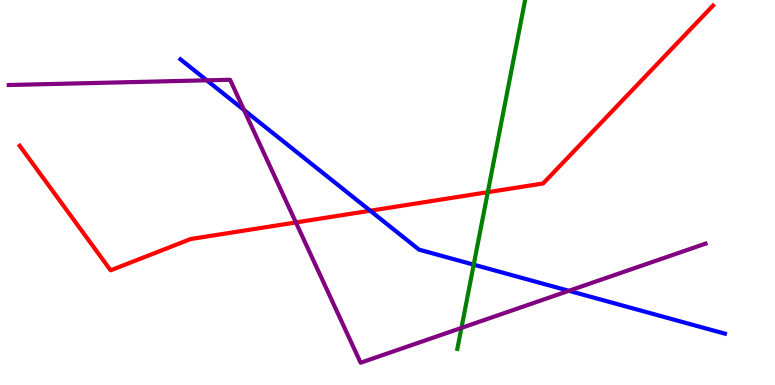[{'lines': ['blue', 'red'], 'intersections': [{'x': 4.78, 'y': 4.53}]}, {'lines': ['green', 'red'], 'intersections': [{'x': 6.29, 'y': 5.01}]}, {'lines': ['purple', 'red'], 'intersections': [{'x': 3.82, 'y': 4.22}]}, {'lines': ['blue', 'green'], 'intersections': [{'x': 6.11, 'y': 3.13}]}, {'lines': ['blue', 'purple'], 'intersections': [{'x': 2.67, 'y': 7.91}, {'x': 3.15, 'y': 7.14}, {'x': 7.34, 'y': 2.45}]}, {'lines': ['green', 'purple'], 'intersections': [{'x': 5.95, 'y': 1.48}]}]